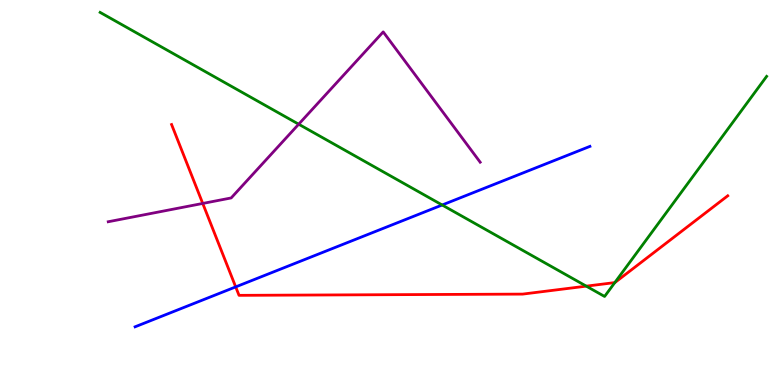[{'lines': ['blue', 'red'], 'intersections': [{'x': 3.04, 'y': 2.55}]}, {'lines': ['green', 'red'], 'intersections': [{'x': 7.56, 'y': 2.57}, {'x': 7.93, 'y': 2.66}]}, {'lines': ['purple', 'red'], 'intersections': [{'x': 2.62, 'y': 4.72}]}, {'lines': ['blue', 'green'], 'intersections': [{'x': 5.71, 'y': 4.68}]}, {'lines': ['blue', 'purple'], 'intersections': []}, {'lines': ['green', 'purple'], 'intersections': [{'x': 3.85, 'y': 6.77}]}]